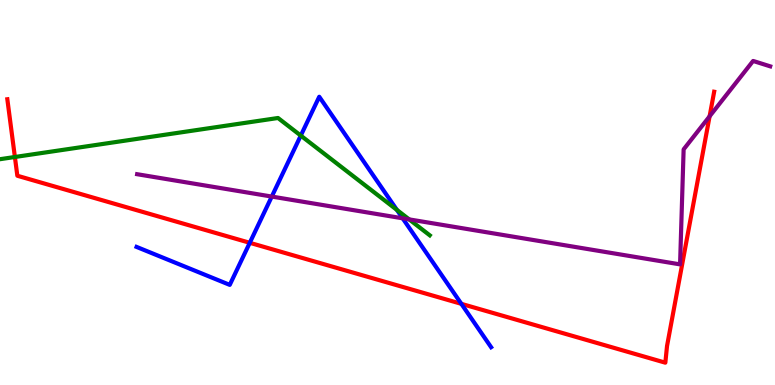[{'lines': ['blue', 'red'], 'intersections': [{'x': 3.22, 'y': 3.69}, {'x': 5.95, 'y': 2.11}]}, {'lines': ['green', 'red'], 'intersections': [{'x': 0.192, 'y': 5.92}]}, {'lines': ['purple', 'red'], 'intersections': [{'x': 9.16, 'y': 6.98}]}, {'lines': ['blue', 'green'], 'intersections': [{'x': 3.88, 'y': 6.48}, {'x': 5.12, 'y': 4.55}]}, {'lines': ['blue', 'purple'], 'intersections': [{'x': 3.51, 'y': 4.89}, {'x': 5.2, 'y': 4.33}]}, {'lines': ['green', 'purple'], 'intersections': [{'x': 5.28, 'y': 4.3}]}]